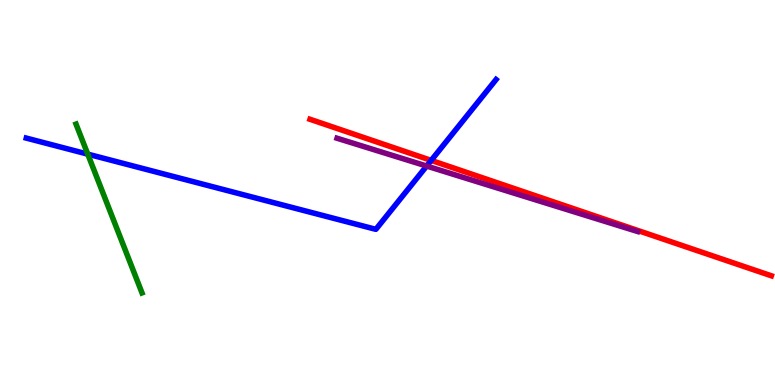[{'lines': ['blue', 'red'], 'intersections': [{'x': 5.56, 'y': 5.83}]}, {'lines': ['green', 'red'], 'intersections': []}, {'lines': ['purple', 'red'], 'intersections': []}, {'lines': ['blue', 'green'], 'intersections': [{'x': 1.13, 'y': 6.0}]}, {'lines': ['blue', 'purple'], 'intersections': [{'x': 5.51, 'y': 5.69}]}, {'lines': ['green', 'purple'], 'intersections': []}]